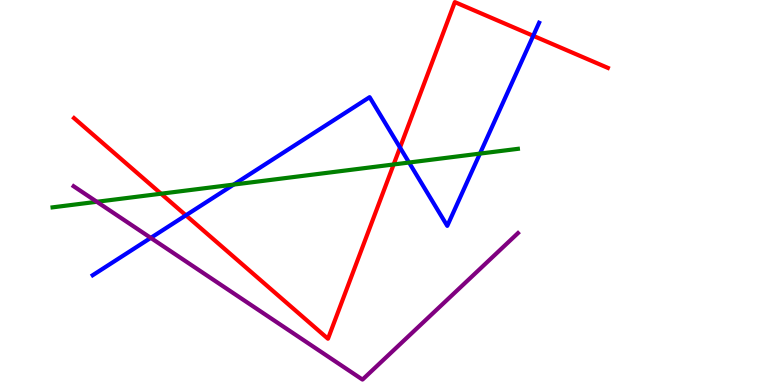[{'lines': ['blue', 'red'], 'intersections': [{'x': 2.4, 'y': 4.41}, {'x': 5.16, 'y': 6.17}, {'x': 6.88, 'y': 9.07}]}, {'lines': ['green', 'red'], 'intersections': [{'x': 2.08, 'y': 4.97}, {'x': 5.08, 'y': 5.73}]}, {'lines': ['purple', 'red'], 'intersections': []}, {'lines': ['blue', 'green'], 'intersections': [{'x': 3.02, 'y': 5.21}, {'x': 5.28, 'y': 5.78}, {'x': 6.19, 'y': 6.01}]}, {'lines': ['blue', 'purple'], 'intersections': [{'x': 1.95, 'y': 3.82}]}, {'lines': ['green', 'purple'], 'intersections': [{'x': 1.25, 'y': 4.76}]}]